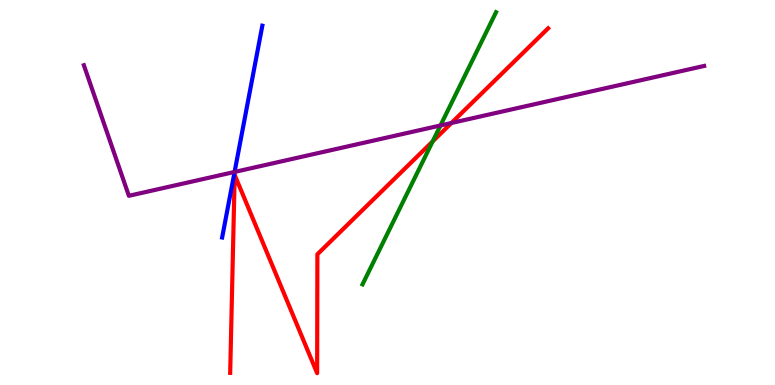[{'lines': ['blue', 'red'], 'intersections': []}, {'lines': ['green', 'red'], 'intersections': [{'x': 5.58, 'y': 6.33}]}, {'lines': ['purple', 'red'], 'intersections': [{'x': 5.83, 'y': 6.81}]}, {'lines': ['blue', 'green'], 'intersections': []}, {'lines': ['blue', 'purple'], 'intersections': [{'x': 3.03, 'y': 5.53}]}, {'lines': ['green', 'purple'], 'intersections': [{'x': 5.68, 'y': 6.74}]}]